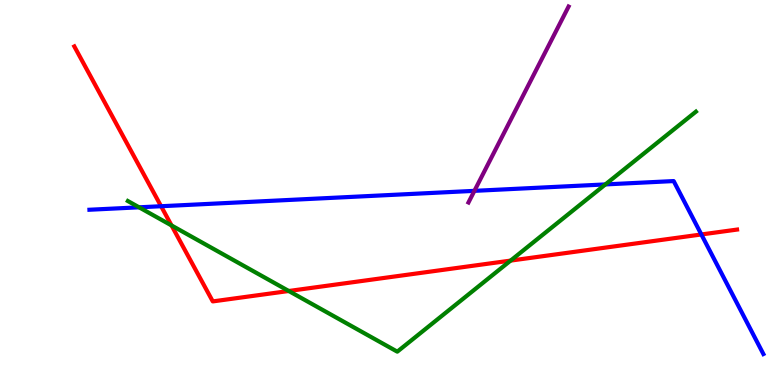[{'lines': ['blue', 'red'], 'intersections': [{'x': 2.08, 'y': 4.64}, {'x': 9.05, 'y': 3.91}]}, {'lines': ['green', 'red'], 'intersections': [{'x': 2.21, 'y': 4.14}, {'x': 3.73, 'y': 2.44}, {'x': 6.59, 'y': 3.23}]}, {'lines': ['purple', 'red'], 'intersections': []}, {'lines': ['blue', 'green'], 'intersections': [{'x': 1.79, 'y': 4.62}, {'x': 7.81, 'y': 5.21}]}, {'lines': ['blue', 'purple'], 'intersections': [{'x': 6.12, 'y': 5.04}]}, {'lines': ['green', 'purple'], 'intersections': []}]